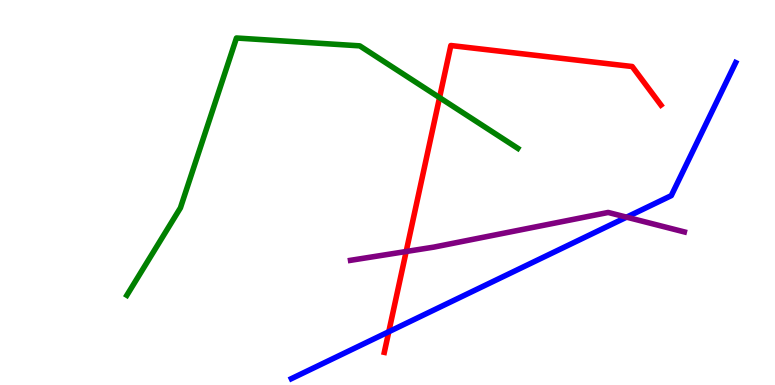[{'lines': ['blue', 'red'], 'intersections': [{'x': 5.02, 'y': 1.38}]}, {'lines': ['green', 'red'], 'intersections': [{'x': 5.67, 'y': 7.46}]}, {'lines': ['purple', 'red'], 'intersections': [{'x': 5.24, 'y': 3.47}]}, {'lines': ['blue', 'green'], 'intersections': []}, {'lines': ['blue', 'purple'], 'intersections': [{'x': 8.08, 'y': 4.36}]}, {'lines': ['green', 'purple'], 'intersections': []}]